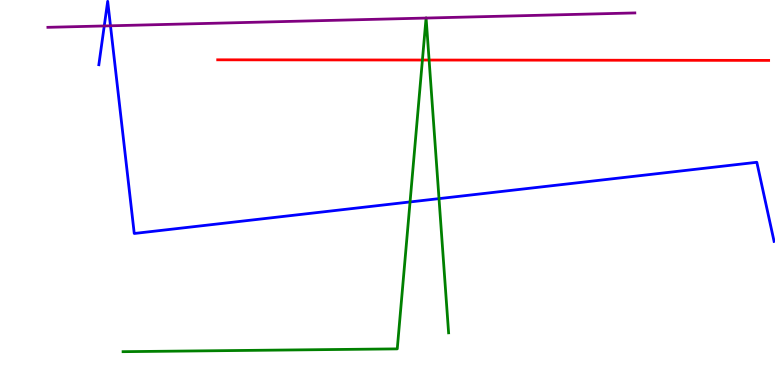[{'lines': ['blue', 'red'], 'intersections': []}, {'lines': ['green', 'red'], 'intersections': [{'x': 5.45, 'y': 8.44}, {'x': 5.54, 'y': 8.44}]}, {'lines': ['purple', 'red'], 'intersections': []}, {'lines': ['blue', 'green'], 'intersections': [{'x': 5.29, 'y': 4.75}, {'x': 5.66, 'y': 4.84}]}, {'lines': ['blue', 'purple'], 'intersections': [{'x': 1.35, 'y': 9.33}, {'x': 1.43, 'y': 9.33}]}, {'lines': ['green', 'purple'], 'intersections': [{'x': 5.5, 'y': 9.53}, {'x': 5.5, 'y': 9.53}]}]